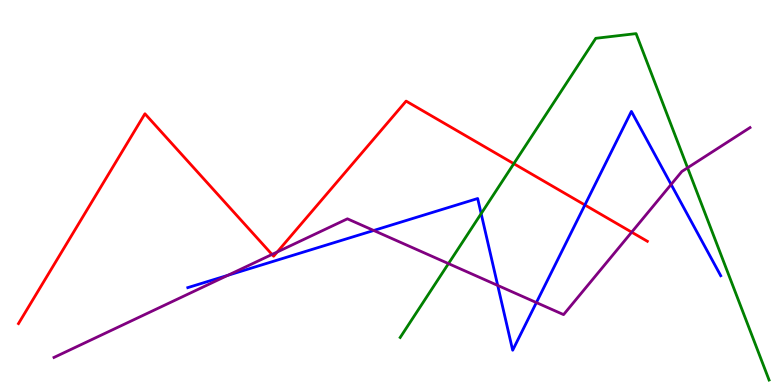[{'lines': ['blue', 'red'], 'intersections': [{'x': 7.55, 'y': 4.68}]}, {'lines': ['green', 'red'], 'intersections': [{'x': 6.63, 'y': 5.75}]}, {'lines': ['purple', 'red'], 'intersections': [{'x': 3.51, 'y': 3.39}, {'x': 3.58, 'y': 3.46}, {'x': 8.15, 'y': 3.97}]}, {'lines': ['blue', 'green'], 'intersections': [{'x': 6.21, 'y': 4.45}]}, {'lines': ['blue', 'purple'], 'intersections': [{'x': 2.94, 'y': 2.85}, {'x': 4.82, 'y': 4.01}, {'x': 6.42, 'y': 2.59}, {'x': 6.92, 'y': 2.14}, {'x': 8.66, 'y': 5.21}]}, {'lines': ['green', 'purple'], 'intersections': [{'x': 5.79, 'y': 3.15}, {'x': 8.87, 'y': 5.64}]}]